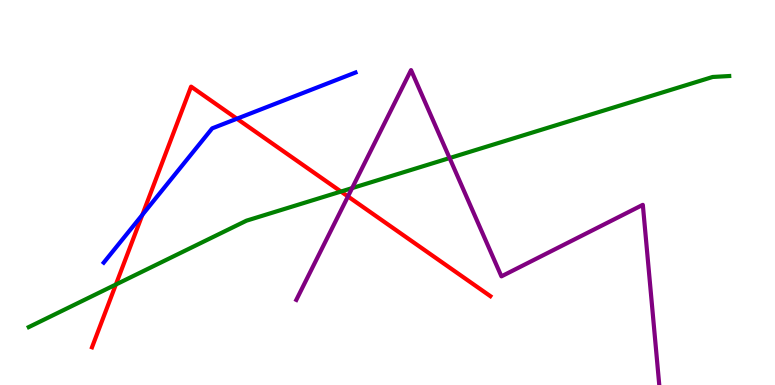[{'lines': ['blue', 'red'], 'intersections': [{'x': 1.84, 'y': 4.42}, {'x': 3.06, 'y': 6.92}]}, {'lines': ['green', 'red'], 'intersections': [{'x': 1.5, 'y': 2.61}, {'x': 4.4, 'y': 5.02}]}, {'lines': ['purple', 'red'], 'intersections': [{'x': 4.49, 'y': 4.9}]}, {'lines': ['blue', 'green'], 'intersections': []}, {'lines': ['blue', 'purple'], 'intersections': []}, {'lines': ['green', 'purple'], 'intersections': [{'x': 4.54, 'y': 5.11}, {'x': 5.8, 'y': 5.89}]}]